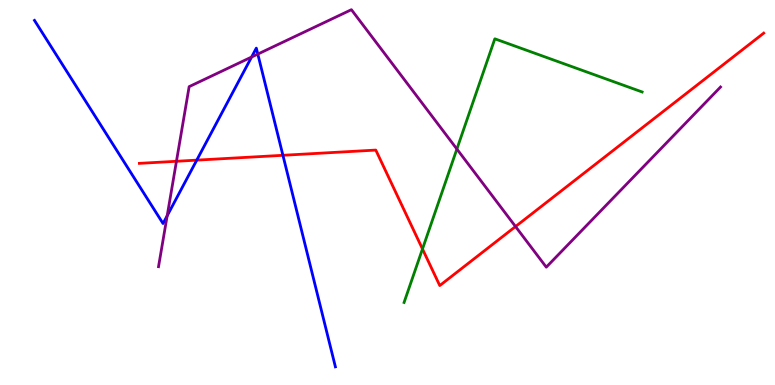[{'lines': ['blue', 'red'], 'intersections': [{'x': 2.54, 'y': 5.84}, {'x': 3.65, 'y': 5.97}]}, {'lines': ['green', 'red'], 'intersections': [{'x': 5.45, 'y': 3.53}]}, {'lines': ['purple', 'red'], 'intersections': [{'x': 2.28, 'y': 5.81}, {'x': 6.65, 'y': 4.12}]}, {'lines': ['blue', 'green'], 'intersections': []}, {'lines': ['blue', 'purple'], 'intersections': [{'x': 2.16, 'y': 4.4}, {'x': 3.25, 'y': 8.52}, {'x': 3.33, 'y': 8.6}]}, {'lines': ['green', 'purple'], 'intersections': [{'x': 5.9, 'y': 6.13}]}]